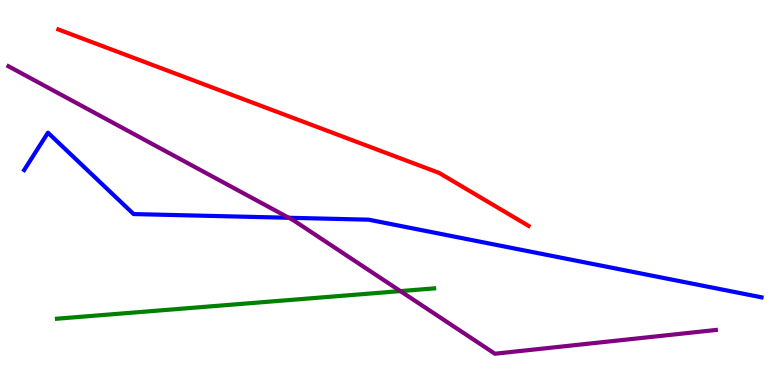[{'lines': ['blue', 'red'], 'intersections': []}, {'lines': ['green', 'red'], 'intersections': []}, {'lines': ['purple', 'red'], 'intersections': []}, {'lines': ['blue', 'green'], 'intersections': []}, {'lines': ['blue', 'purple'], 'intersections': [{'x': 3.73, 'y': 4.34}]}, {'lines': ['green', 'purple'], 'intersections': [{'x': 5.17, 'y': 2.44}]}]